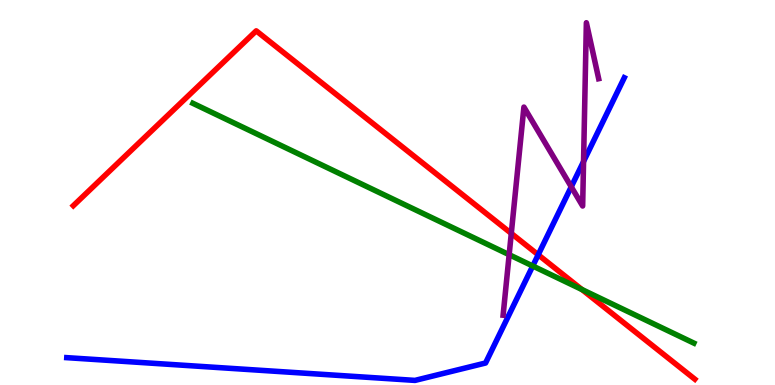[{'lines': ['blue', 'red'], 'intersections': [{'x': 6.94, 'y': 3.38}]}, {'lines': ['green', 'red'], 'intersections': [{'x': 7.51, 'y': 2.48}]}, {'lines': ['purple', 'red'], 'intersections': [{'x': 6.6, 'y': 3.94}]}, {'lines': ['blue', 'green'], 'intersections': [{'x': 6.87, 'y': 3.09}]}, {'lines': ['blue', 'purple'], 'intersections': [{'x': 7.37, 'y': 5.15}, {'x': 7.53, 'y': 5.81}]}, {'lines': ['green', 'purple'], 'intersections': [{'x': 6.57, 'y': 3.38}]}]